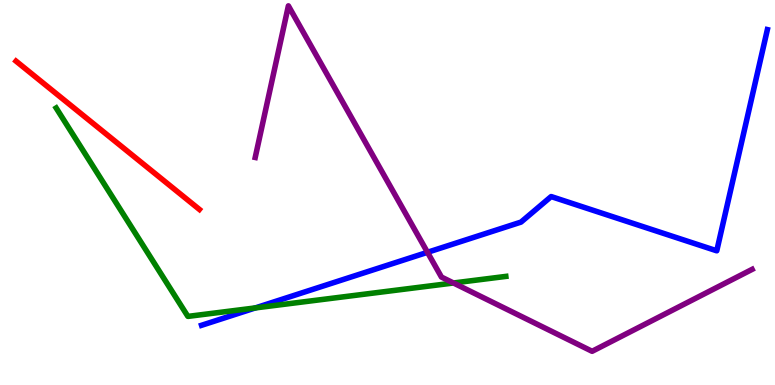[{'lines': ['blue', 'red'], 'intersections': []}, {'lines': ['green', 'red'], 'intersections': []}, {'lines': ['purple', 'red'], 'intersections': []}, {'lines': ['blue', 'green'], 'intersections': [{'x': 3.29, 'y': 2.0}]}, {'lines': ['blue', 'purple'], 'intersections': [{'x': 5.52, 'y': 3.45}]}, {'lines': ['green', 'purple'], 'intersections': [{'x': 5.85, 'y': 2.65}]}]